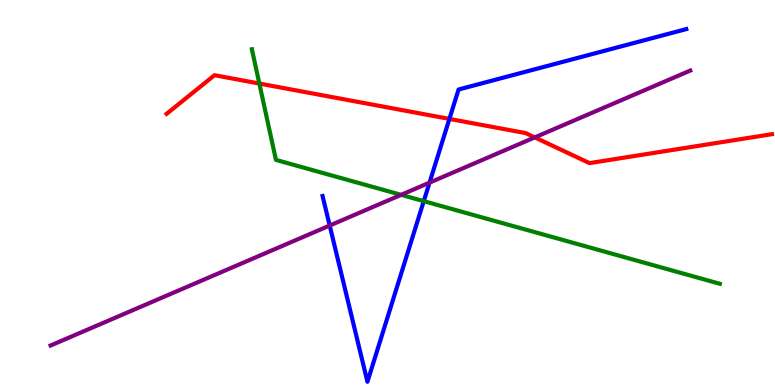[{'lines': ['blue', 'red'], 'intersections': [{'x': 5.8, 'y': 6.91}]}, {'lines': ['green', 'red'], 'intersections': [{'x': 3.35, 'y': 7.83}]}, {'lines': ['purple', 'red'], 'intersections': [{'x': 6.9, 'y': 6.43}]}, {'lines': ['blue', 'green'], 'intersections': [{'x': 5.47, 'y': 4.78}]}, {'lines': ['blue', 'purple'], 'intersections': [{'x': 4.25, 'y': 4.14}, {'x': 5.54, 'y': 5.26}]}, {'lines': ['green', 'purple'], 'intersections': [{'x': 5.18, 'y': 4.94}]}]